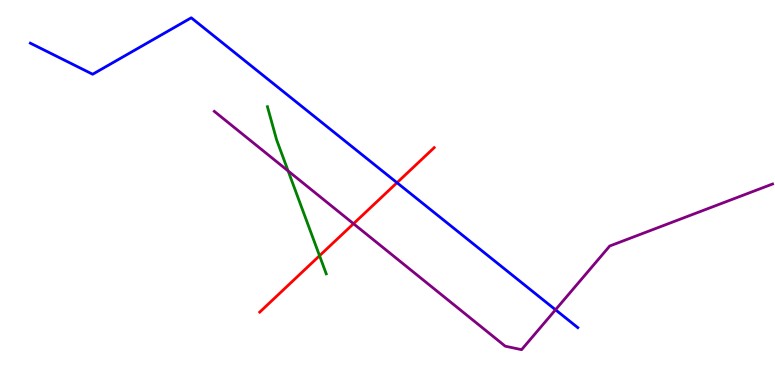[{'lines': ['blue', 'red'], 'intersections': [{'x': 5.12, 'y': 5.25}]}, {'lines': ['green', 'red'], 'intersections': [{'x': 4.12, 'y': 3.36}]}, {'lines': ['purple', 'red'], 'intersections': [{'x': 4.56, 'y': 4.19}]}, {'lines': ['blue', 'green'], 'intersections': []}, {'lines': ['blue', 'purple'], 'intersections': [{'x': 7.17, 'y': 1.95}]}, {'lines': ['green', 'purple'], 'intersections': [{'x': 3.72, 'y': 5.56}]}]